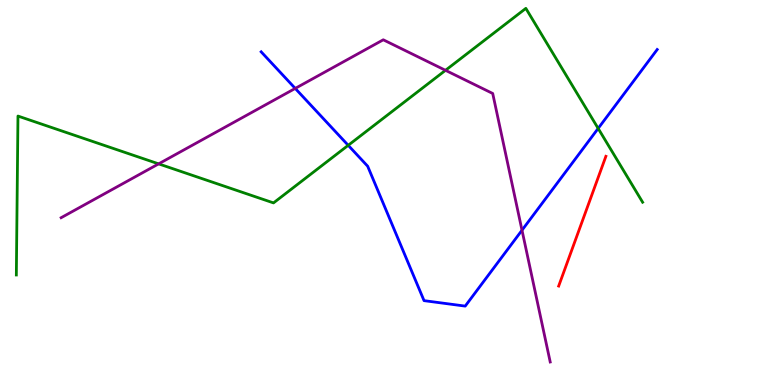[{'lines': ['blue', 'red'], 'intersections': []}, {'lines': ['green', 'red'], 'intersections': []}, {'lines': ['purple', 'red'], 'intersections': []}, {'lines': ['blue', 'green'], 'intersections': [{'x': 4.49, 'y': 6.23}, {'x': 7.72, 'y': 6.66}]}, {'lines': ['blue', 'purple'], 'intersections': [{'x': 3.81, 'y': 7.7}, {'x': 6.74, 'y': 4.02}]}, {'lines': ['green', 'purple'], 'intersections': [{'x': 2.05, 'y': 5.74}, {'x': 5.75, 'y': 8.17}]}]